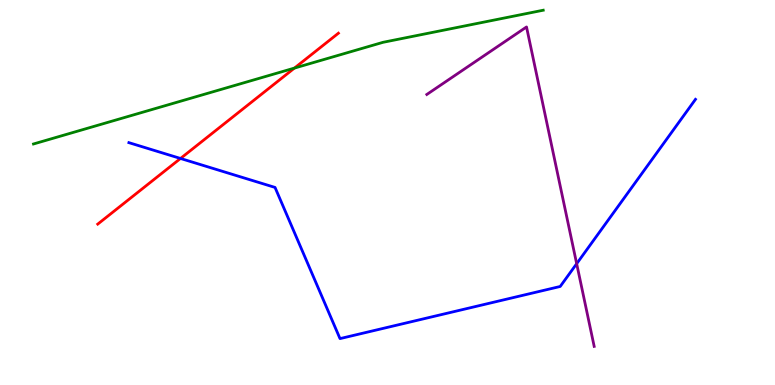[{'lines': ['blue', 'red'], 'intersections': [{'x': 2.33, 'y': 5.88}]}, {'lines': ['green', 'red'], 'intersections': [{'x': 3.8, 'y': 8.23}]}, {'lines': ['purple', 'red'], 'intersections': []}, {'lines': ['blue', 'green'], 'intersections': []}, {'lines': ['blue', 'purple'], 'intersections': [{'x': 7.44, 'y': 3.15}]}, {'lines': ['green', 'purple'], 'intersections': []}]